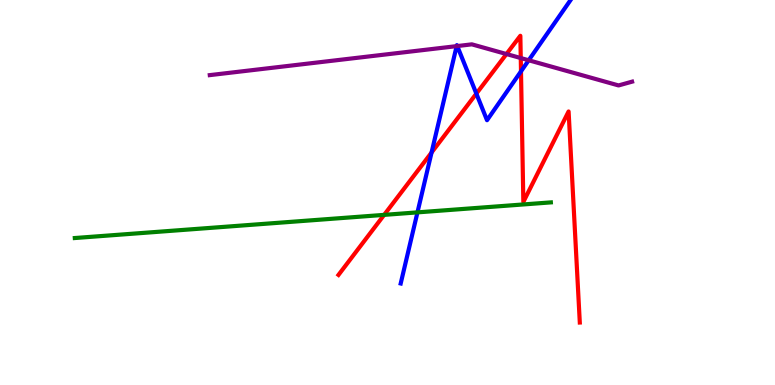[{'lines': ['blue', 'red'], 'intersections': [{'x': 5.57, 'y': 6.04}, {'x': 6.15, 'y': 7.57}, {'x': 6.72, 'y': 8.15}]}, {'lines': ['green', 'red'], 'intersections': [{'x': 4.96, 'y': 4.42}]}, {'lines': ['purple', 'red'], 'intersections': [{'x': 6.53, 'y': 8.6}, {'x': 6.72, 'y': 8.49}]}, {'lines': ['blue', 'green'], 'intersections': [{'x': 5.39, 'y': 4.48}]}, {'lines': ['blue', 'purple'], 'intersections': [{'x': 5.89, 'y': 8.8}, {'x': 5.9, 'y': 8.8}, {'x': 6.82, 'y': 8.43}]}, {'lines': ['green', 'purple'], 'intersections': []}]